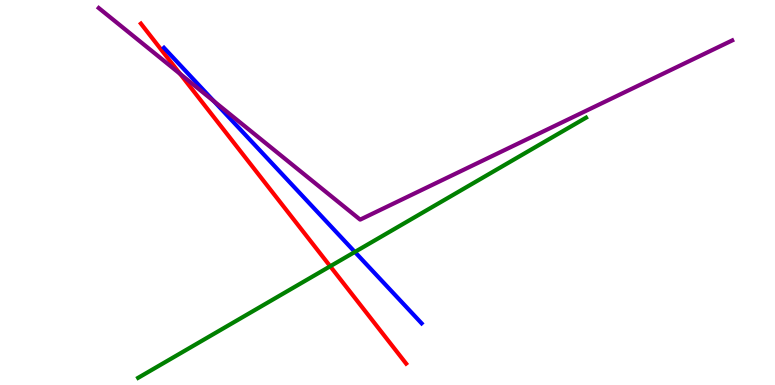[{'lines': ['blue', 'red'], 'intersections': []}, {'lines': ['green', 'red'], 'intersections': [{'x': 4.26, 'y': 3.08}]}, {'lines': ['purple', 'red'], 'intersections': [{'x': 2.32, 'y': 8.08}]}, {'lines': ['blue', 'green'], 'intersections': [{'x': 4.58, 'y': 3.46}]}, {'lines': ['blue', 'purple'], 'intersections': [{'x': 2.76, 'y': 7.37}]}, {'lines': ['green', 'purple'], 'intersections': []}]